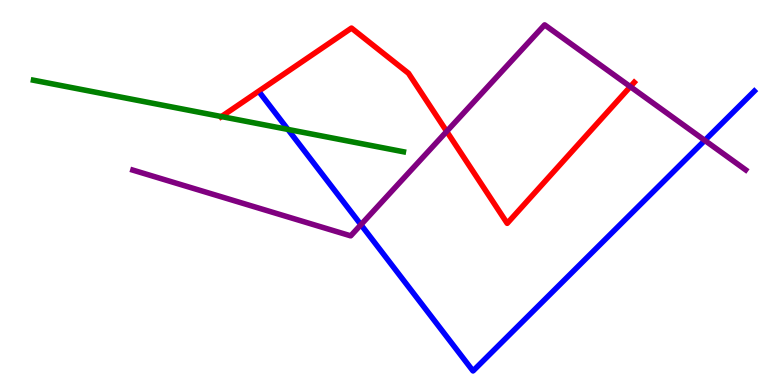[{'lines': ['blue', 'red'], 'intersections': []}, {'lines': ['green', 'red'], 'intersections': [{'x': 2.86, 'y': 6.97}]}, {'lines': ['purple', 'red'], 'intersections': [{'x': 5.76, 'y': 6.59}, {'x': 8.13, 'y': 7.75}]}, {'lines': ['blue', 'green'], 'intersections': [{'x': 3.72, 'y': 6.64}]}, {'lines': ['blue', 'purple'], 'intersections': [{'x': 4.66, 'y': 4.16}, {'x': 9.09, 'y': 6.35}]}, {'lines': ['green', 'purple'], 'intersections': []}]